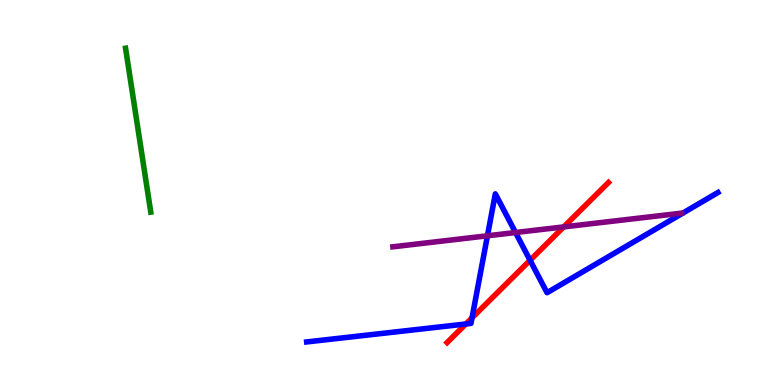[{'lines': ['blue', 'red'], 'intersections': [{'x': 6.01, 'y': 1.58}, {'x': 6.09, 'y': 1.74}, {'x': 6.84, 'y': 3.24}]}, {'lines': ['green', 'red'], 'intersections': []}, {'lines': ['purple', 'red'], 'intersections': [{'x': 7.27, 'y': 4.11}]}, {'lines': ['blue', 'green'], 'intersections': []}, {'lines': ['blue', 'purple'], 'intersections': [{'x': 6.29, 'y': 3.88}, {'x': 6.65, 'y': 3.96}]}, {'lines': ['green', 'purple'], 'intersections': []}]